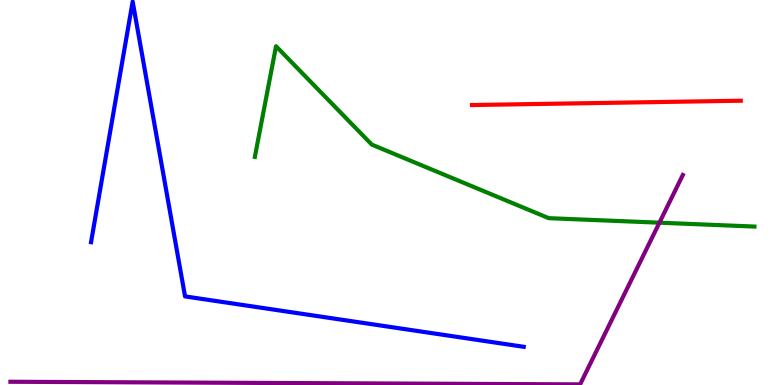[{'lines': ['blue', 'red'], 'intersections': []}, {'lines': ['green', 'red'], 'intersections': []}, {'lines': ['purple', 'red'], 'intersections': []}, {'lines': ['blue', 'green'], 'intersections': []}, {'lines': ['blue', 'purple'], 'intersections': []}, {'lines': ['green', 'purple'], 'intersections': [{'x': 8.51, 'y': 4.22}]}]